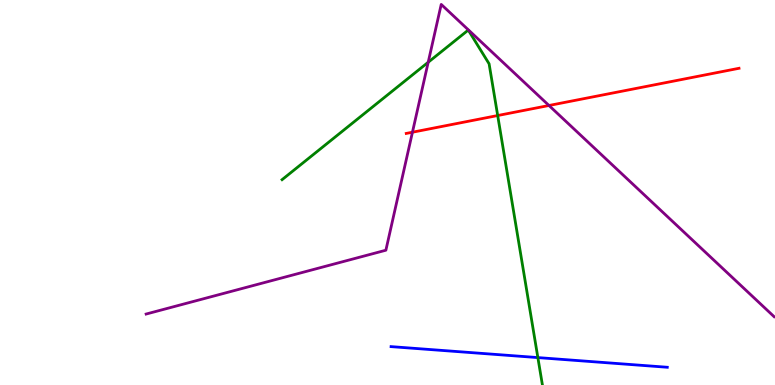[{'lines': ['blue', 'red'], 'intersections': []}, {'lines': ['green', 'red'], 'intersections': [{'x': 6.42, 'y': 7.0}]}, {'lines': ['purple', 'red'], 'intersections': [{'x': 5.32, 'y': 6.57}, {'x': 7.08, 'y': 7.26}]}, {'lines': ['blue', 'green'], 'intersections': [{'x': 6.94, 'y': 0.712}]}, {'lines': ['blue', 'purple'], 'intersections': []}, {'lines': ['green', 'purple'], 'intersections': [{'x': 5.53, 'y': 8.38}]}]